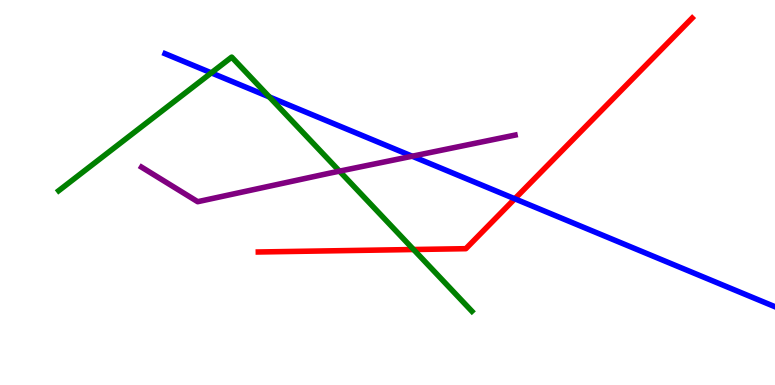[{'lines': ['blue', 'red'], 'intersections': [{'x': 6.64, 'y': 4.84}]}, {'lines': ['green', 'red'], 'intersections': [{'x': 5.34, 'y': 3.52}]}, {'lines': ['purple', 'red'], 'intersections': []}, {'lines': ['blue', 'green'], 'intersections': [{'x': 2.73, 'y': 8.11}, {'x': 3.48, 'y': 7.48}]}, {'lines': ['blue', 'purple'], 'intersections': [{'x': 5.32, 'y': 5.94}]}, {'lines': ['green', 'purple'], 'intersections': [{'x': 4.38, 'y': 5.55}]}]